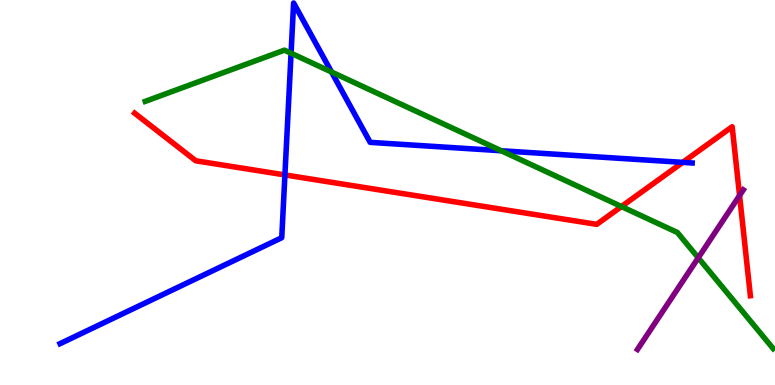[{'lines': ['blue', 'red'], 'intersections': [{'x': 3.68, 'y': 5.46}, {'x': 8.81, 'y': 5.78}]}, {'lines': ['green', 'red'], 'intersections': [{'x': 8.02, 'y': 4.64}]}, {'lines': ['purple', 'red'], 'intersections': [{'x': 9.54, 'y': 4.92}]}, {'lines': ['blue', 'green'], 'intersections': [{'x': 3.76, 'y': 8.62}, {'x': 4.28, 'y': 8.13}, {'x': 6.47, 'y': 6.08}]}, {'lines': ['blue', 'purple'], 'intersections': []}, {'lines': ['green', 'purple'], 'intersections': [{'x': 9.01, 'y': 3.3}]}]